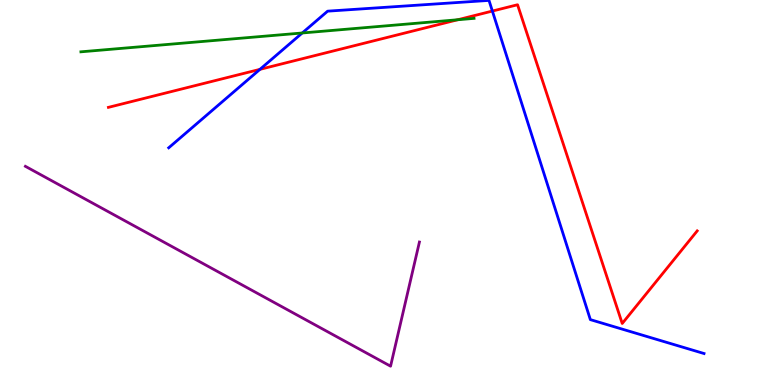[{'lines': ['blue', 'red'], 'intersections': [{'x': 3.35, 'y': 8.2}, {'x': 6.35, 'y': 9.71}]}, {'lines': ['green', 'red'], 'intersections': [{'x': 5.91, 'y': 9.49}]}, {'lines': ['purple', 'red'], 'intersections': []}, {'lines': ['blue', 'green'], 'intersections': [{'x': 3.9, 'y': 9.14}]}, {'lines': ['blue', 'purple'], 'intersections': []}, {'lines': ['green', 'purple'], 'intersections': []}]